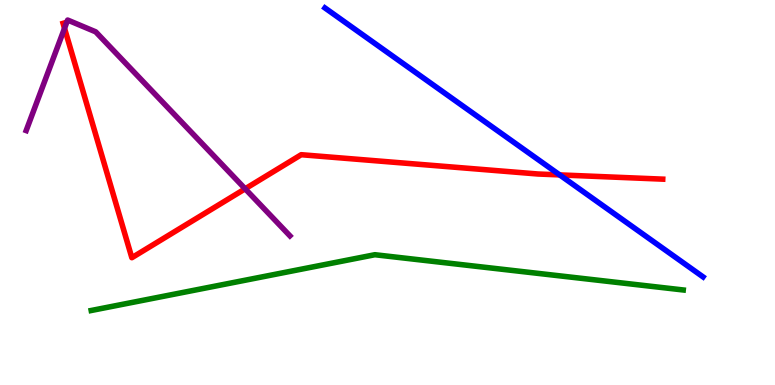[{'lines': ['blue', 'red'], 'intersections': [{'x': 7.22, 'y': 5.46}]}, {'lines': ['green', 'red'], 'intersections': []}, {'lines': ['purple', 'red'], 'intersections': [{'x': 0.833, 'y': 9.26}, {'x': 3.16, 'y': 5.1}]}, {'lines': ['blue', 'green'], 'intersections': []}, {'lines': ['blue', 'purple'], 'intersections': []}, {'lines': ['green', 'purple'], 'intersections': []}]